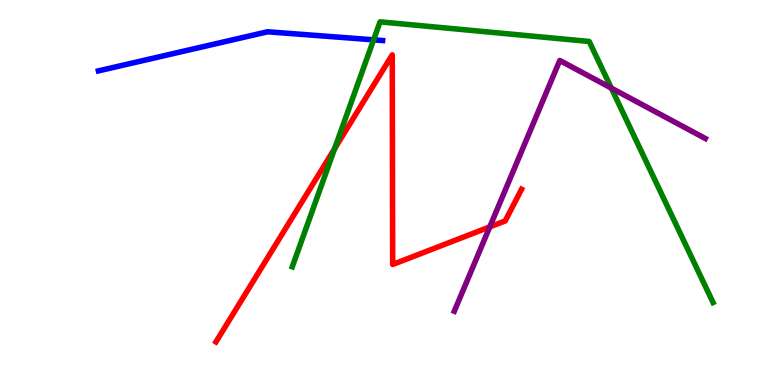[{'lines': ['blue', 'red'], 'intersections': []}, {'lines': ['green', 'red'], 'intersections': [{'x': 4.32, 'y': 6.14}]}, {'lines': ['purple', 'red'], 'intersections': [{'x': 6.32, 'y': 4.11}]}, {'lines': ['blue', 'green'], 'intersections': [{'x': 4.82, 'y': 8.97}]}, {'lines': ['blue', 'purple'], 'intersections': []}, {'lines': ['green', 'purple'], 'intersections': [{'x': 7.89, 'y': 7.71}]}]